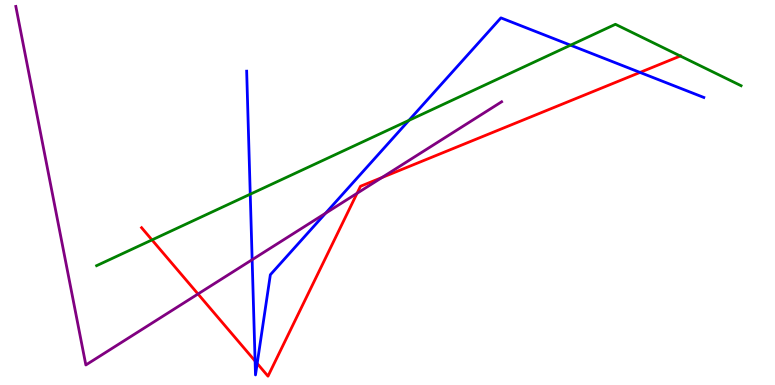[{'lines': ['blue', 'red'], 'intersections': [{'x': 3.29, 'y': 0.623}, {'x': 3.32, 'y': 0.559}, {'x': 8.26, 'y': 8.12}]}, {'lines': ['green', 'red'], 'intersections': [{'x': 1.96, 'y': 3.77}, {'x': 8.78, 'y': 8.55}]}, {'lines': ['purple', 'red'], 'intersections': [{'x': 2.55, 'y': 2.36}, {'x': 4.61, 'y': 4.98}, {'x': 4.93, 'y': 5.39}]}, {'lines': ['blue', 'green'], 'intersections': [{'x': 3.23, 'y': 4.96}, {'x': 5.28, 'y': 6.87}, {'x': 7.36, 'y': 8.83}]}, {'lines': ['blue', 'purple'], 'intersections': [{'x': 3.25, 'y': 3.25}, {'x': 4.2, 'y': 4.46}]}, {'lines': ['green', 'purple'], 'intersections': []}]